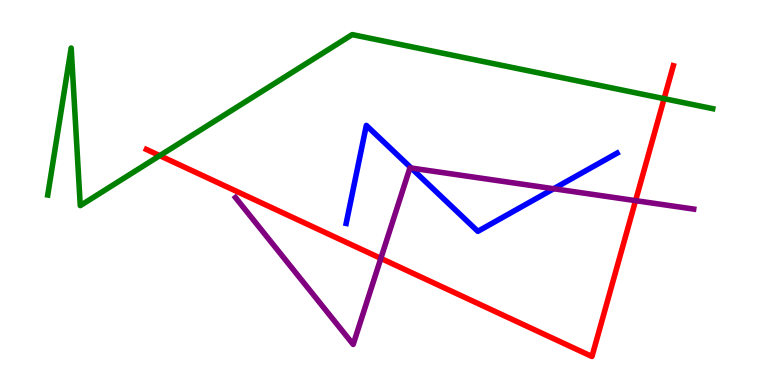[{'lines': ['blue', 'red'], 'intersections': []}, {'lines': ['green', 'red'], 'intersections': [{'x': 2.06, 'y': 5.96}, {'x': 8.57, 'y': 7.44}]}, {'lines': ['purple', 'red'], 'intersections': [{'x': 4.91, 'y': 3.29}, {'x': 8.2, 'y': 4.79}]}, {'lines': ['blue', 'green'], 'intersections': []}, {'lines': ['blue', 'purple'], 'intersections': [{'x': 5.31, 'y': 5.64}, {'x': 7.14, 'y': 5.1}]}, {'lines': ['green', 'purple'], 'intersections': []}]